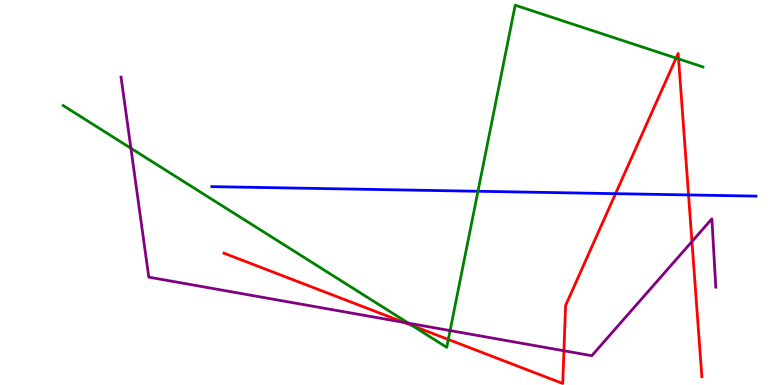[{'lines': ['blue', 'red'], 'intersections': [{'x': 7.94, 'y': 4.97}, {'x': 8.88, 'y': 4.94}]}, {'lines': ['green', 'red'], 'intersections': [{'x': 5.32, 'y': 1.54}, {'x': 5.78, 'y': 1.18}, {'x': 8.72, 'y': 8.49}, {'x': 8.76, 'y': 8.47}]}, {'lines': ['purple', 'red'], 'intersections': [{'x': 5.21, 'y': 1.63}, {'x': 7.28, 'y': 0.889}, {'x': 8.93, 'y': 3.73}]}, {'lines': ['blue', 'green'], 'intersections': [{'x': 6.17, 'y': 5.03}]}, {'lines': ['blue', 'purple'], 'intersections': []}, {'lines': ['green', 'purple'], 'intersections': [{'x': 1.69, 'y': 6.15}, {'x': 5.27, 'y': 1.61}, {'x': 5.81, 'y': 1.41}]}]